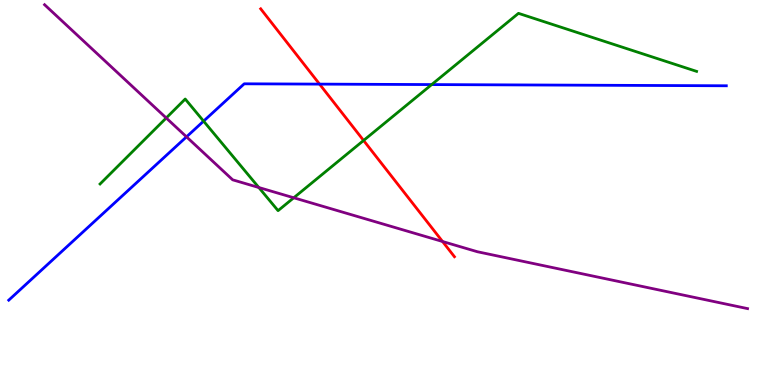[{'lines': ['blue', 'red'], 'intersections': [{'x': 4.12, 'y': 7.82}]}, {'lines': ['green', 'red'], 'intersections': [{'x': 4.69, 'y': 6.35}]}, {'lines': ['purple', 'red'], 'intersections': [{'x': 5.71, 'y': 3.73}]}, {'lines': ['blue', 'green'], 'intersections': [{'x': 2.63, 'y': 6.85}, {'x': 5.57, 'y': 7.8}]}, {'lines': ['blue', 'purple'], 'intersections': [{'x': 2.41, 'y': 6.45}]}, {'lines': ['green', 'purple'], 'intersections': [{'x': 2.14, 'y': 6.94}, {'x': 3.34, 'y': 5.13}, {'x': 3.79, 'y': 4.86}]}]